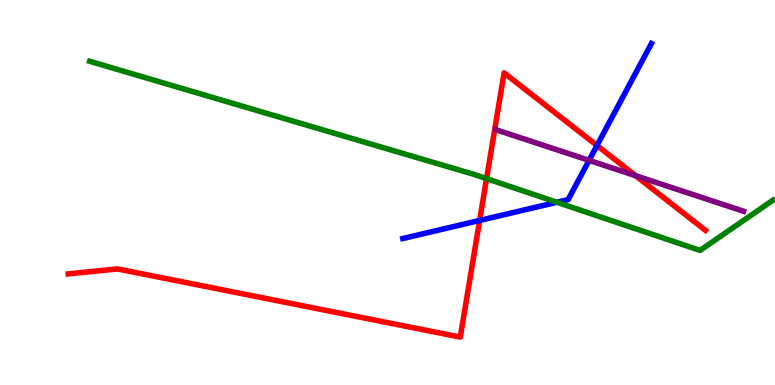[{'lines': ['blue', 'red'], 'intersections': [{'x': 6.19, 'y': 4.27}, {'x': 7.7, 'y': 6.22}]}, {'lines': ['green', 'red'], 'intersections': [{'x': 6.28, 'y': 5.36}]}, {'lines': ['purple', 'red'], 'intersections': [{'x': 8.2, 'y': 5.44}]}, {'lines': ['blue', 'green'], 'intersections': [{'x': 7.19, 'y': 4.75}]}, {'lines': ['blue', 'purple'], 'intersections': [{'x': 7.6, 'y': 5.83}]}, {'lines': ['green', 'purple'], 'intersections': []}]